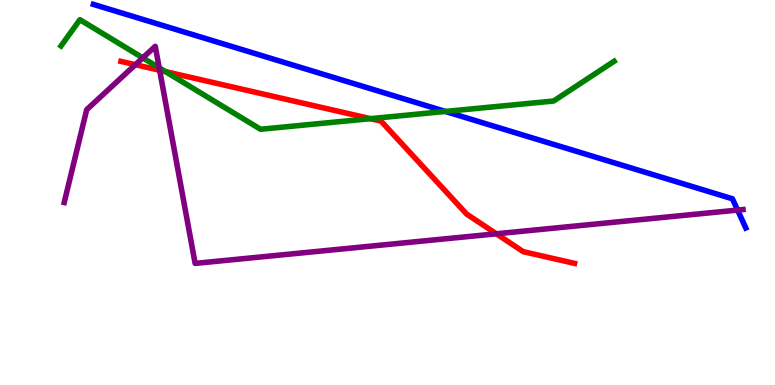[{'lines': ['blue', 'red'], 'intersections': []}, {'lines': ['green', 'red'], 'intersections': [{'x': 2.14, 'y': 8.14}, {'x': 4.78, 'y': 6.92}]}, {'lines': ['purple', 'red'], 'intersections': [{'x': 1.75, 'y': 8.32}, {'x': 2.06, 'y': 8.17}, {'x': 6.4, 'y': 3.93}]}, {'lines': ['blue', 'green'], 'intersections': [{'x': 5.75, 'y': 7.11}]}, {'lines': ['blue', 'purple'], 'intersections': [{'x': 9.52, 'y': 4.54}]}, {'lines': ['green', 'purple'], 'intersections': [{'x': 1.84, 'y': 8.5}, {'x': 2.05, 'y': 8.24}]}]